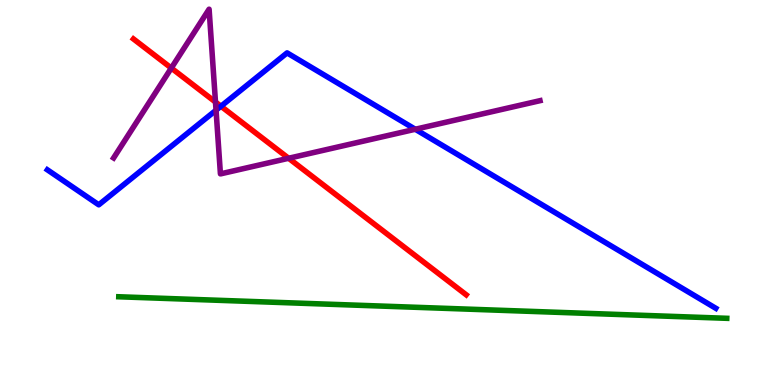[{'lines': ['blue', 'red'], 'intersections': [{'x': 2.85, 'y': 7.24}]}, {'lines': ['green', 'red'], 'intersections': []}, {'lines': ['purple', 'red'], 'intersections': [{'x': 2.21, 'y': 8.23}, {'x': 2.78, 'y': 7.35}, {'x': 3.72, 'y': 5.89}]}, {'lines': ['blue', 'green'], 'intersections': []}, {'lines': ['blue', 'purple'], 'intersections': [{'x': 2.79, 'y': 7.14}, {'x': 5.36, 'y': 6.64}]}, {'lines': ['green', 'purple'], 'intersections': []}]